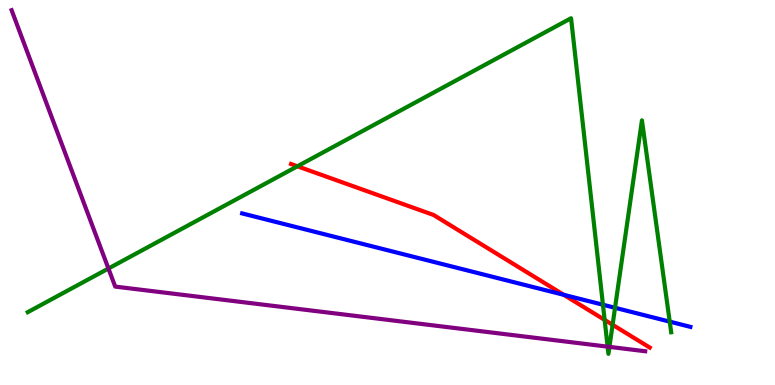[{'lines': ['blue', 'red'], 'intersections': [{'x': 7.27, 'y': 2.34}]}, {'lines': ['green', 'red'], 'intersections': [{'x': 3.84, 'y': 5.68}, {'x': 7.8, 'y': 1.69}, {'x': 7.9, 'y': 1.56}]}, {'lines': ['purple', 'red'], 'intersections': []}, {'lines': ['blue', 'green'], 'intersections': [{'x': 7.78, 'y': 2.08}, {'x': 7.94, 'y': 2.01}, {'x': 8.64, 'y': 1.65}]}, {'lines': ['blue', 'purple'], 'intersections': []}, {'lines': ['green', 'purple'], 'intersections': [{'x': 1.4, 'y': 3.03}, {'x': 7.84, 'y': 0.996}, {'x': 7.86, 'y': 0.99}]}]